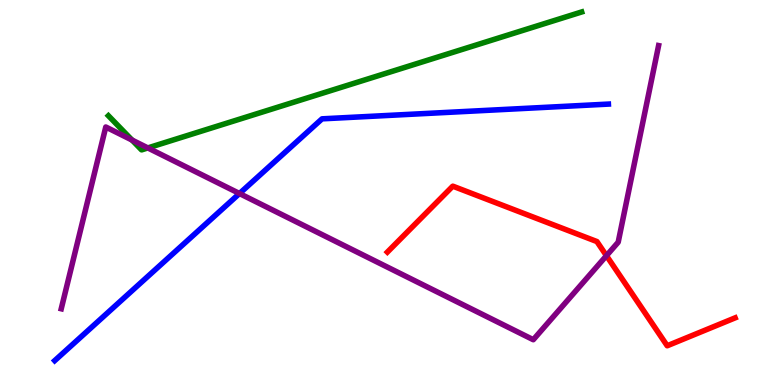[{'lines': ['blue', 'red'], 'intersections': []}, {'lines': ['green', 'red'], 'intersections': []}, {'lines': ['purple', 'red'], 'intersections': [{'x': 7.83, 'y': 3.36}]}, {'lines': ['blue', 'green'], 'intersections': []}, {'lines': ['blue', 'purple'], 'intersections': [{'x': 3.09, 'y': 4.97}]}, {'lines': ['green', 'purple'], 'intersections': [{'x': 1.7, 'y': 6.36}, {'x': 1.91, 'y': 6.16}]}]